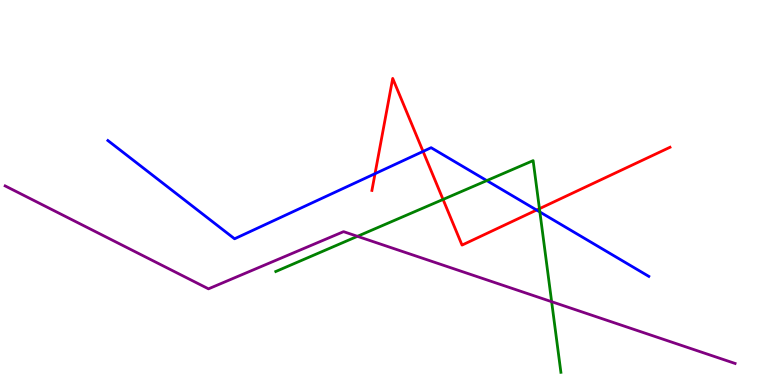[{'lines': ['blue', 'red'], 'intersections': [{'x': 4.84, 'y': 5.49}, {'x': 5.46, 'y': 6.07}, {'x': 6.92, 'y': 4.54}]}, {'lines': ['green', 'red'], 'intersections': [{'x': 5.72, 'y': 4.82}, {'x': 6.96, 'y': 4.58}]}, {'lines': ['purple', 'red'], 'intersections': []}, {'lines': ['blue', 'green'], 'intersections': [{'x': 6.28, 'y': 5.31}, {'x': 6.97, 'y': 4.49}]}, {'lines': ['blue', 'purple'], 'intersections': []}, {'lines': ['green', 'purple'], 'intersections': [{'x': 4.61, 'y': 3.86}, {'x': 7.12, 'y': 2.16}]}]